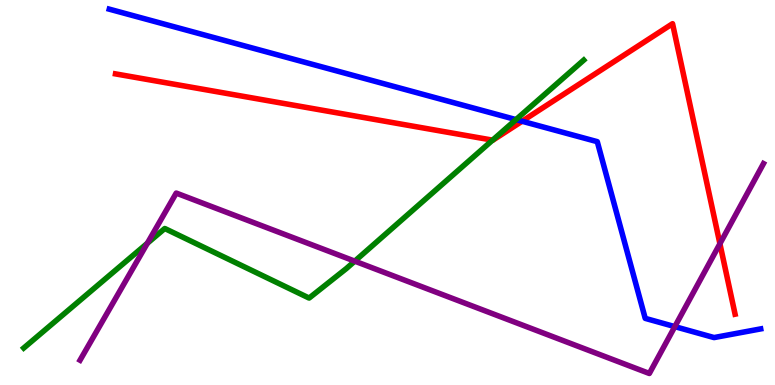[{'lines': ['blue', 'red'], 'intersections': [{'x': 6.74, 'y': 6.85}]}, {'lines': ['green', 'red'], 'intersections': [{'x': 6.36, 'y': 6.36}]}, {'lines': ['purple', 'red'], 'intersections': [{'x': 9.29, 'y': 3.67}]}, {'lines': ['blue', 'green'], 'intersections': [{'x': 6.66, 'y': 6.89}]}, {'lines': ['blue', 'purple'], 'intersections': [{'x': 8.71, 'y': 1.52}]}, {'lines': ['green', 'purple'], 'intersections': [{'x': 1.9, 'y': 3.68}, {'x': 4.58, 'y': 3.22}]}]